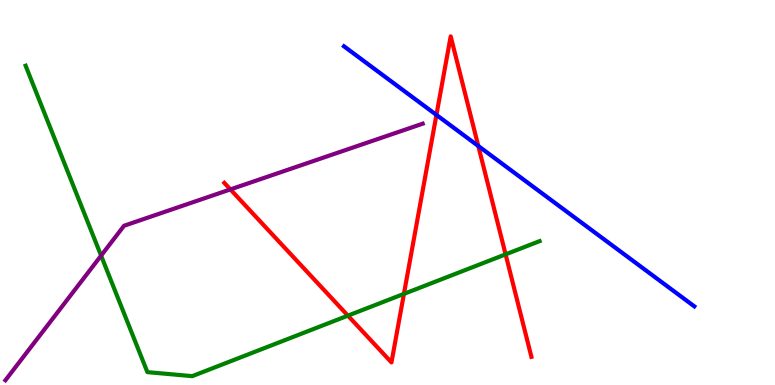[{'lines': ['blue', 'red'], 'intersections': [{'x': 5.63, 'y': 7.02}, {'x': 6.17, 'y': 6.21}]}, {'lines': ['green', 'red'], 'intersections': [{'x': 4.49, 'y': 1.8}, {'x': 5.21, 'y': 2.37}, {'x': 6.52, 'y': 3.39}]}, {'lines': ['purple', 'red'], 'intersections': [{'x': 2.97, 'y': 5.08}]}, {'lines': ['blue', 'green'], 'intersections': []}, {'lines': ['blue', 'purple'], 'intersections': []}, {'lines': ['green', 'purple'], 'intersections': [{'x': 1.3, 'y': 3.36}]}]